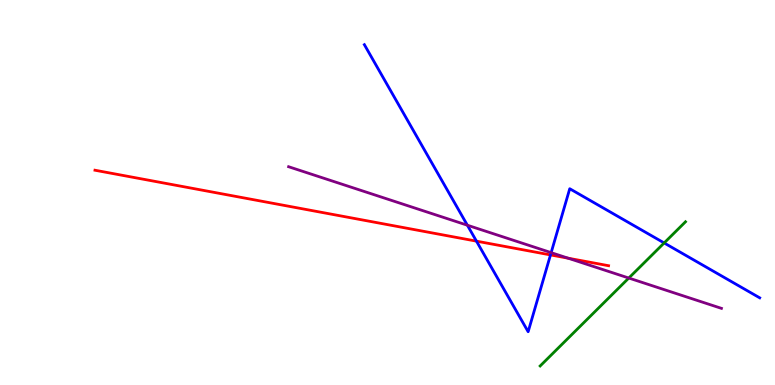[{'lines': ['blue', 'red'], 'intersections': [{'x': 6.15, 'y': 3.74}, {'x': 7.1, 'y': 3.38}]}, {'lines': ['green', 'red'], 'intersections': []}, {'lines': ['purple', 'red'], 'intersections': [{'x': 7.33, 'y': 3.29}]}, {'lines': ['blue', 'green'], 'intersections': [{'x': 8.57, 'y': 3.69}]}, {'lines': ['blue', 'purple'], 'intersections': [{'x': 6.03, 'y': 4.15}, {'x': 7.11, 'y': 3.44}]}, {'lines': ['green', 'purple'], 'intersections': [{'x': 8.11, 'y': 2.78}]}]